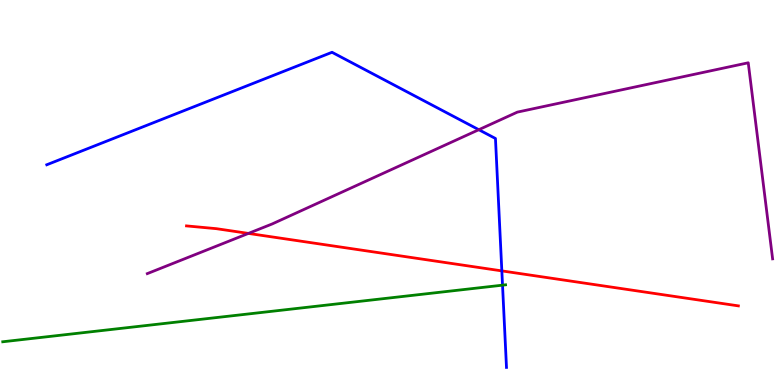[{'lines': ['blue', 'red'], 'intersections': [{'x': 6.48, 'y': 2.96}]}, {'lines': ['green', 'red'], 'intersections': []}, {'lines': ['purple', 'red'], 'intersections': [{'x': 3.21, 'y': 3.94}]}, {'lines': ['blue', 'green'], 'intersections': [{'x': 6.48, 'y': 2.59}]}, {'lines': ['blue', 'purple'], 'intersections': [{'x': 6.18, 'y': 6.63}]}, {'lines': ['green', 'purple'], 'intersections': []}]